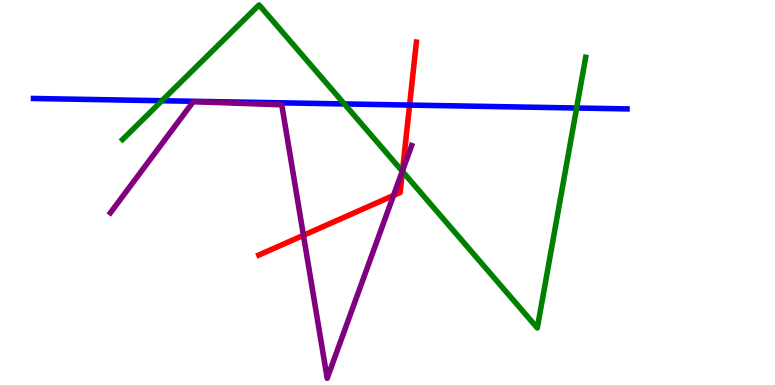[{'lines': ['blue', 'red'], 'intersections': [{'x': 5.29, 'y': 7.27}]}, {'lines': ['green', 'red'], 'intersections': [{'x': 5.19, 'y': 5.55}]}, {'lines': ['purple', 'red'], 'intersections': [{'x': 3.92, 'y': 3.89}, {'x': 5.08, 'y': 4.92}, {'x': 5.19, 'y': 5.57}]}, {'lines': ['blue', 'green'], 'intersections': [{'x': 2.09, 'y': 7.38}, {'x': 4.44, 'y': 7.3}, {'x': 7.44, 'y': 7.19}]}, {'lines': ['blue', 'purple'], 'intersections': []}, {'lines': ['green', 'purple'], 'intersections': [{'x': 5.19, 'y': 5.55}]}]